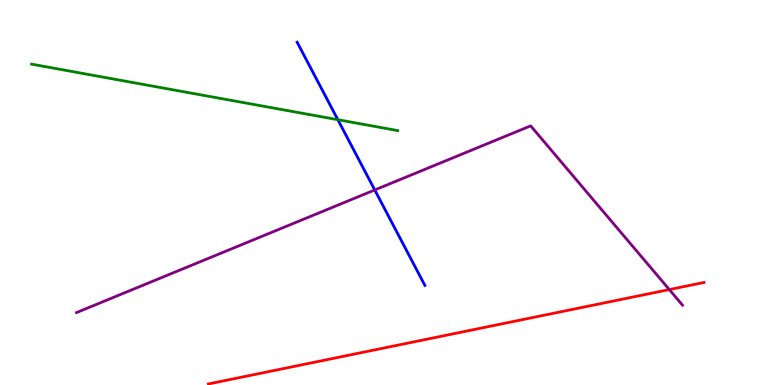[{'lines': ['blue', 'red'], 'intersections': []}, {'lines': ['green', 'red'], 'intersections': []}, {'lines': ['purple', 'red'], 'intersections': [{'x': 8.64, 'y': 2.48}]}, {'lines': ['blue', 'green'], 'intersections': [{'x': 4.36, 'y': 6.89}]}, {'lines': ['blue', 'purple'], 'intersections': [{'x': 4.84, 'y': 5.07}]}, {'lines': ['green', 'purple'], 'intersections': []}]